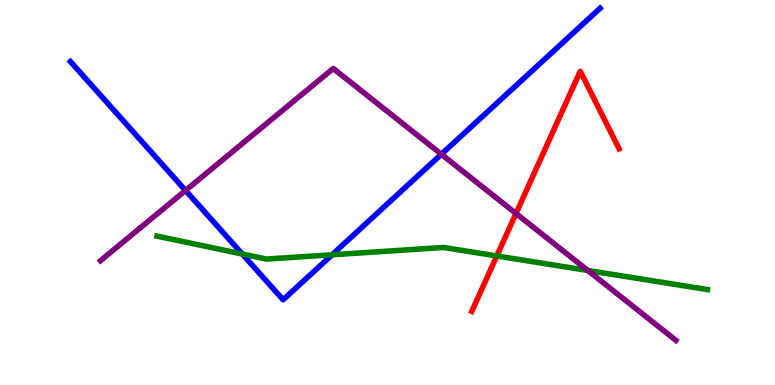[{'lines': ['blue', 'red'], 'intersections': []}, {'lines': ['green', 'red'], 'intersections': [{'x': 6.41, 'y': 3.35}]}, {'lines': ['purple', 'red'], 'intersections': [{'x': 6.66, 'y': 4.45}]}, {'lines': ['blue', 'green'], 'intersections': [{'x': 3.13, 'y': 3.4}, {'x': 4.28, 'y': 3.38}]}, {'lines': ['blue', 'purple'], 'intersections': [{'x': 2.39, 'y': 5.05}, {'x': 5.69, 'y': 5.99}]}, {'lines': ['green', 'purple'], 'intersections': [{'x': 7.58, 'y': 2.97}]}]